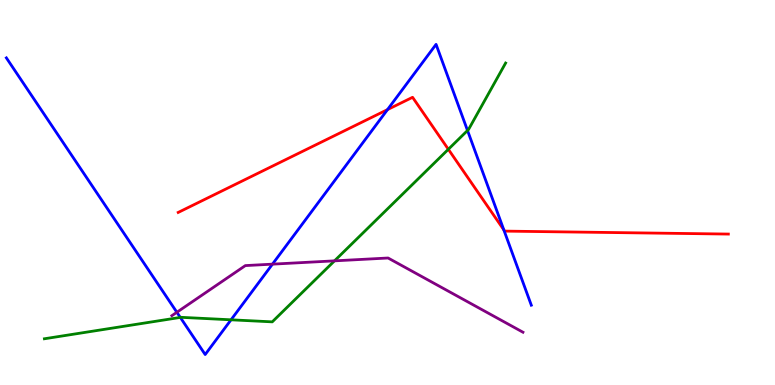[{'lines': ['blue', 'red'], 'intersections': [{'x': 5.0, 'y': 7.15}, {'x': 6.5, 'y': 4.03}]}, {'lines': ['green', 'red'], 'intersections': [{'x': 5.79, 'y': 6.12}]}, {'lines': ['purple', 'red'], 'intersections': []}, {'lines': ['blue', 'green'], 'intersections': [{'x': 2.33, 'y': 1.76}, {'x': 2.98, 'y': 1.69}, {'x': 6.03, 'y': 6.61}]}, {'lines': ['blue', 'purple'], 'intersections': [{'x': 2.28, 'y': 1.89}, {'x': 3.52, 'y': 3.14}]}, {'lines': ['green', 'purple'], 'intersections': [{'x': 4.32, 'y': 3.22}]}]